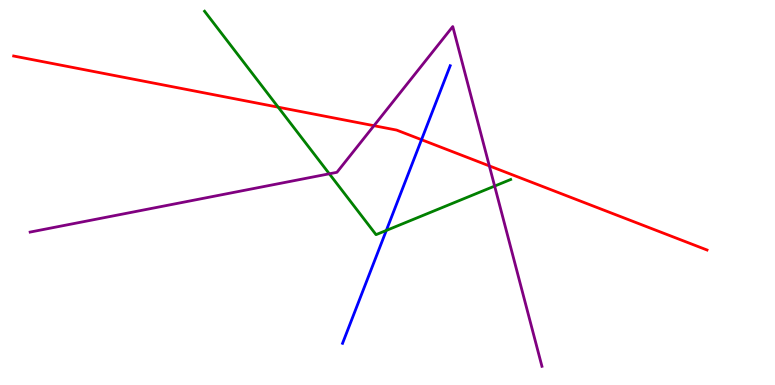[{'lines': ['blue', 'red'], 'intersections': [{'x': 5.44, 'y': 6.37}]}, {'lines': ['green', 'red'], 'intersections': [{'x': 3.59, 'y': 7.22}]}, {'lines': ['purple', 'red'], 'intersections': [{'x': 4.83, 'y': 6.74}, {'x': 6.31, 'y': 5.69}]}, {'lines': ['blue', 'green'], 'intersections': [{'x': 4.98, 'y': 4.01}]}, {'lines': ['blue', 'purple'], 'intersections': []}, {'lines': ['green', 'purple'], 'intersections': [{'x': 4.25, 'y': 5.49}, {'x': 6.38, 'y': 5.17}]}]